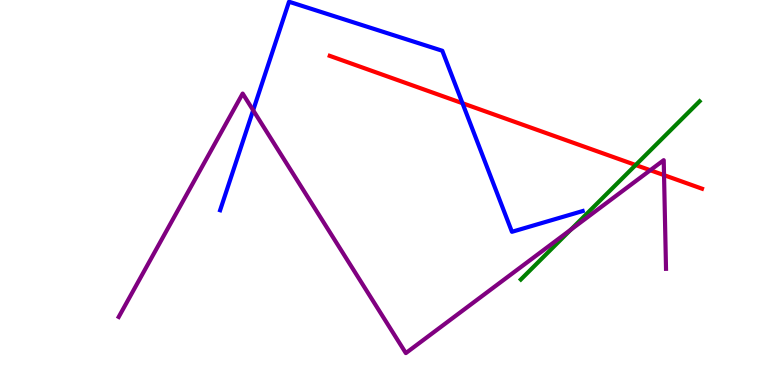[{'lines': ['blue', 'red'], 'intersections': [{'x': 5.97, 'y': 7.32}]}, {'lines': ['green', 'red'], 'intersections': [{'x': 8.2, 'y': 5.71}]}, {'lines': ['purple', 'red'], 'intersections': [{'x': 8.39, 'y': 5.58}, {'x': 8.57, 'y': 5.45}]}, {'lines': ['blue', 'green'], 'intersections': []}, {'lines': ['blue', 'purple'], 'intersections': [{'x': 3.27, 'y': 7.14}]}, {'lines': ['green', 'purple'], 'intersections': [{'x': 7.37, 'y': 4.03}]}]